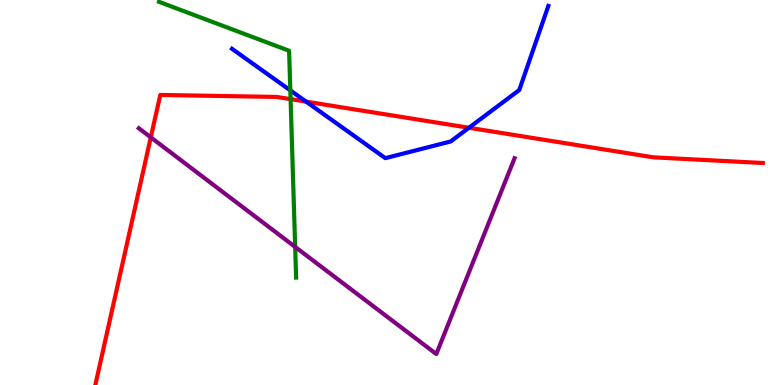[{'lines': ['blue', 'red'], 'intersections': [{'x': 3.95, 'y': 7.36}, {'x': 6.05, 'y': 6.68}]}, {'lines': ['green', 'red'], 'intersections': [{'x': 3.75, 'y': 7.42}]}, {'lines': ['purple', 'red'], 'intersections': [{'x': 1.95, 'y': 6.43}]}, {'lines': ['blue', 'green'], 'intersections': [{'x': 3.75, 'y': 7.65}]}, {'lines': ['blue', 'purple'], 'intersections': []}, {'lines': ['green', 'purple'], 'intersections': [{'x': 3.81, 'y': 3.59}]}]